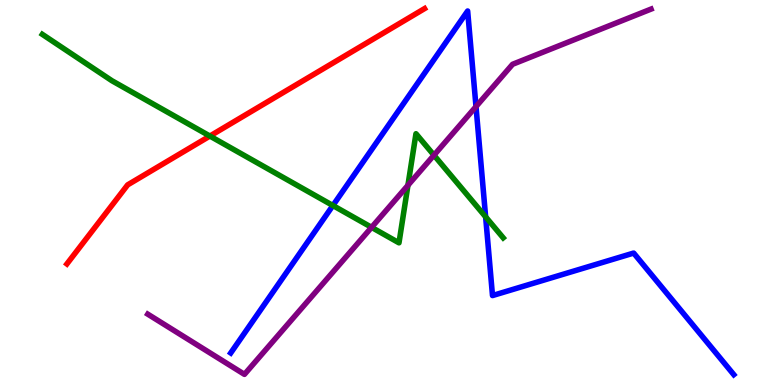[{'lines': ['blue', 'red'], 'intersections': []}, {'lines': ['green', 'red'], 'intersections': [{'x': 2.71, 'y': 6.47}]}, {'lines': ['purple', 'red'], 'intersections': []}, {'lines': ['blue', 'green'], 'intersections': [{'x': 4.3, 'y': 4.66}, {'x': 6.27, 'y': 4.37}]}, {'lines': ['blue', 'purple'], 'intersections': [{'x': 6.14, 'y': 7.23}]}, {'lines': ['green', 'purple'], 'intersections': [{'x': 4.79, 'y': 4.09}, {'x': 5.26, 'y': 5.19}, {'x': 5.6, 'y': 5.97}]}]